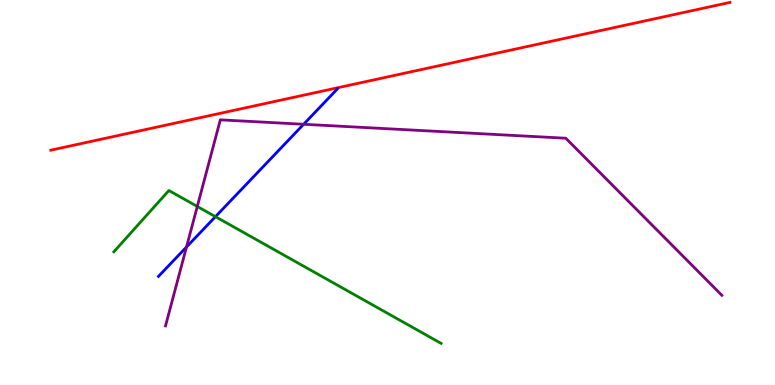[{'lines': ['blue', 'red'], 'intersections': []}, {'lines': ['green', 'red'], 'intersections': []}, {'lines': ['purple', 'red'], 'intersections': []}, {'lines': ['blue', 'green'], 'intersections': [{'x': 2.78, 'y': 4.37}]}, {'lines': ['blue', 'purple'], 'intersections': [{'x': 2.41, 'y': 3.58}, {'x': 3.92, 'y': 6.77}]}, {'lines': ['green', 'purple'], 'intersections': [{'x': 2.55, 'y': 4.64}]}]